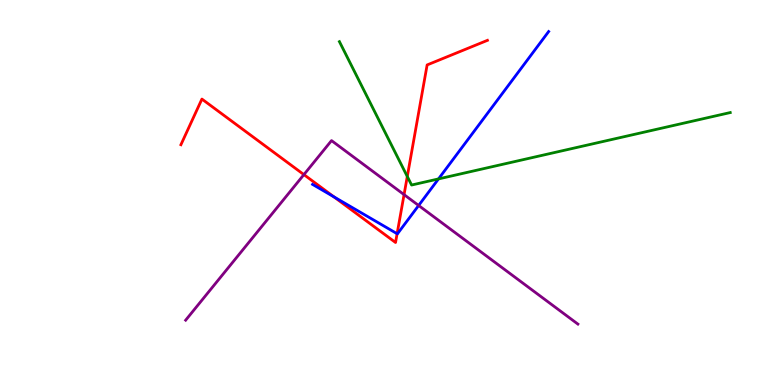[{'lines': ['blue', 'red'], 'intersections': [{'x': 4.31, 'y': 4.89}, {'x': 5.12, 'y': 3.93}]}, {'lines': ['green', 'red'], 'intersections': [{'x': 5.26, 'y': 5.42}]}, {'lines': ['purple', 'red'], 'intersections': [{'x': 3.92, 'y': 5.46}, {'x': 5.21, 'y': 4.94}]}, {'lines': ['blue', 'green'], 'intersections': [{'x': 5.66, 'y': 5.35}]}, {'lines': ['blue', 'purple'], 'intersections': [{'x': 5.4, 'y': 4.66}]}, {'lines': ['green', 'purple'], 'intersections': []}]